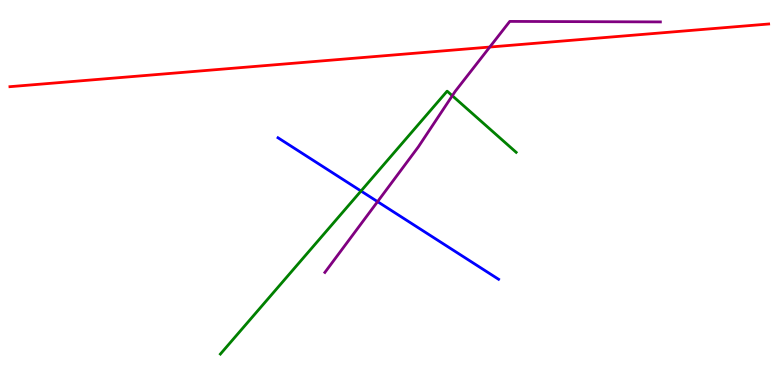[{'lines': ['blue', 'red'], 'intersections': []}, {'lines': ['green', 'red'], 'intersections': []}, {'lines': ['purple', 'red'], 'intersections': [{'x': 6.32, 'y': 8.78}]}, {'lines': ['blue', 'green'], 'intersections': [{'x': 4.66, 'y': 5.04}]}, {'lines': ['blue', 'purple'], 'intersections': [{'x': 4.87, 'y': 4.76}]}, {'lines': ['green', 'purple'], 'intersections': [{'x': 5.84, 'y': 7.51}]}]